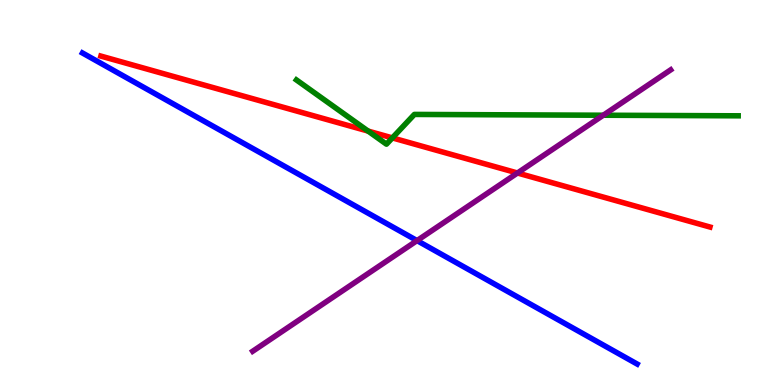[{'lines': ['blue', 'red'], 'intersections': []}, {'lines': ['green', 'red'], 'intersections': [{'x': 4.75, 'y': 6.6}, {'x': 5.06, 'y': 6.42}]}, {'lines': ['purple', 'red'], 'intersections': [{'x': 6.68, 'y': 5.51}]}, {'lines': ['blue', 'green'], 'intersections': []}, {'lines': ['blue', 'purple'], 'intersections': [{'x': 5.38, 'y': 3.75}]}, {'lines': ['green', 'purple'], 'intersections': [{'x': 7.78, 'y': 7.01}]}]